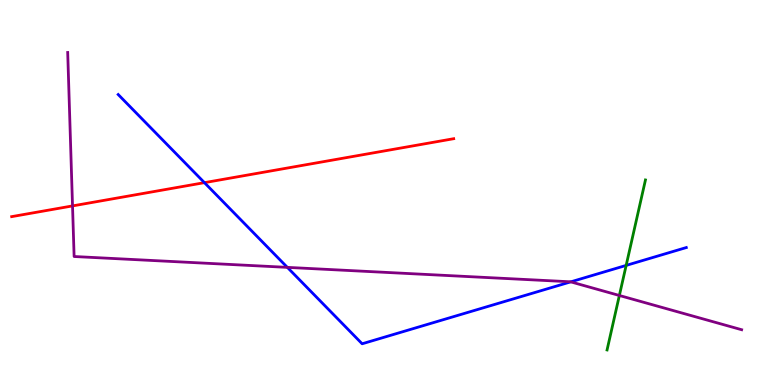[{'lines': ['blue', 'red'], 'intersections': [{'x': 2.64, 'y': 5.26}]}, {'lines': ['green', 'red'], 'intersections': []}, {'lines': ['purple', 'red'], 'intersections': [{'x': 0.936, 'y': 4.65}]}, {'lines': ['blue', 'green'], 'intersections': [{'x': 8.08, 'y': 3.11}]}, {'lines': ['blue', 'purple'], 'intersections': [{'x': 3.71, 'y': 3.06}, {'x': 7.36, 'y': 2.68}]}, {'lines': ['green', 'purple'], 'intersections': [{'x': 7.99, 'y': 2.33}]}]